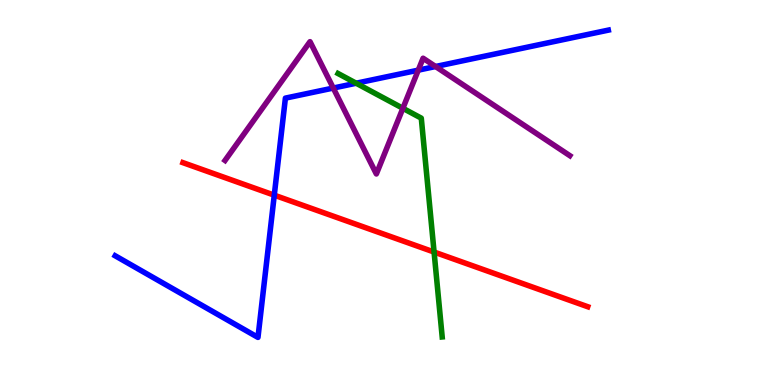[{'lines': ['blue', 'red'], 'intersections': [{'x': 3.54, 'y': 4.93}]}, {'lines': ['green', 'red'], 'intersections': [{'x': 5.6, 'y': 3.45}]}, {'lines': ['purple', 'red'], 'intersections': []}, {'lines': ['blue', 'green'], 'intersections': [{'x': 4.6, 'y': 7.84}]}, {'lines': ['blue', 'purple'], 'intersections': [{'x': 4.3, 'y': 7.71}, {'x': 5.4, 'y': 8.18}, {'x': 5.62, 'y': 8.27}]}, {'lines': ['green', 'purple'], 'intersections': [{'x': 5.2, 'y': 7.19}]}]